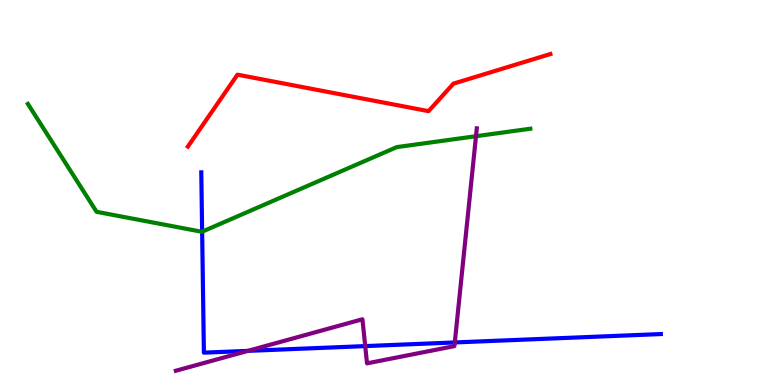[{'lines': ['blue', 'red'], 'intersections': []}, {'lines': ['green', 'red'], 'intersections': []}, {'lines': ['purple', 'red'], 'intersections': []}, {'lines': ['blue', 'green'], 'intersections': [{'x': 2.61, 'y': 3.98}]}, {'lines': ['blue', 'purple'], 'intersections': [{'x': 3.2, 'y': 0.887}, {'x': 4.71, 'y': 1.01}, {'x': 5.87, 'y': 1.11}]}, {'lines': ['green', 'purple'], 'intersections': [{'x': 6.14, 'y': 6.46}]}]